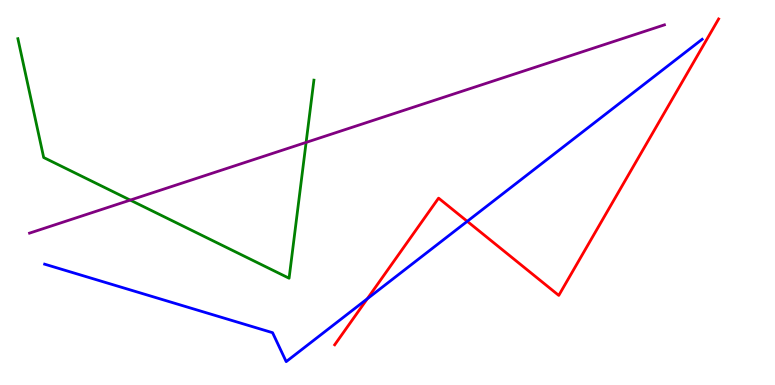[{'lines': ['blue', 'red'], 'intersections': [{'x': 4.74, 'y': 2.24}, {'x': 6.03, 'y': 4.25}]}, {'lines': ['green', 'red'], 'intersections': []}, {'lines': ['purple', 'red'], 'intersections': []}, {'lines': ['blue', 'green'], 'intersections': []}, {'lines': ['blue', 'purple'], 'intersections': []}, {'lines': ['green', 'purple'], 'intersections': [{'x': 1.68, 'y': 4.8}, {'x': 3.95, 'y': 6.3}]}]